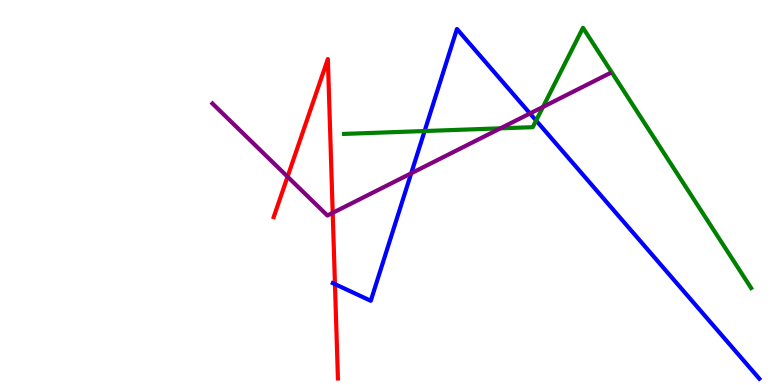[{'lines': ['blue', 'red'], 'intersections': [{'x': 4.32, 'y': 2.62}]}, {'lines': ['green', 'red'], 'intersections': []}, {'lines': ['purple', 'red'], 'intersections': [{'x': 3.71, 'y': 5.41}, {'x': 4.29, 'y': 4.47}]}, {'lines': ['blue', 'green'], 'intersections': [{'x': 5.48, 'y': 6.6}, {'x': 6.92, 'y': 6.87}]}, {'lines': ['blue', 'purple'], 'intersections': [{'x': 5.31, 'y': 5.5}, {'x': 6.84, 'y': 7.05}]}, {'lines': ['green', 'purple'], 'intersections': [{'x': 6.46, 'y': 6.67}, {'x': 7.01, 'y': 7.22}]}]